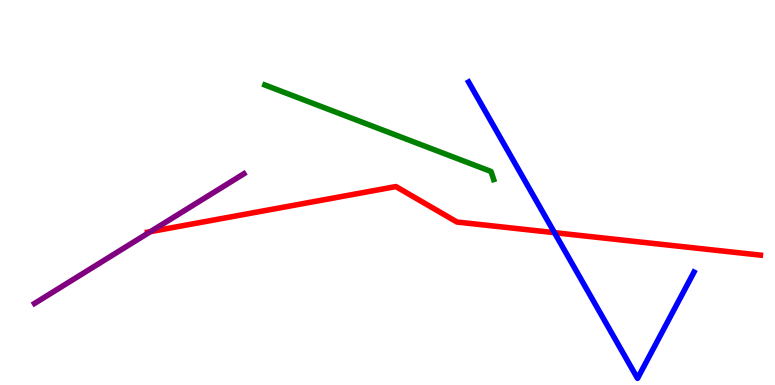[{'lines': ['blue', 'red'], 'intersections': [{'x': 7.15, 'y': 3.96}]}, {'lines': ['green', 'red'], 'intersections': []}, {'lines': ['purple', 'red'], 'intersections': [{'x': 1.94, 'y': 3.98}]}, {'lines': ['blue', 'green'], 'intersections': []}, {'lines': ['blue', 'purple'], 'intersections': []}, {'lines': ['green', 'purple'], 'intersections': []}]